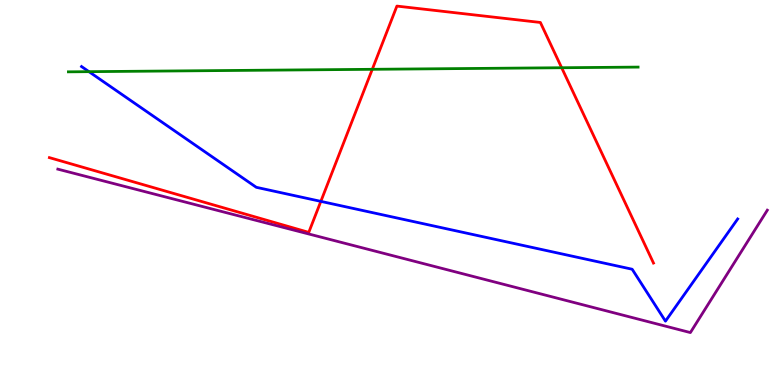[{'lines': ['blue', 'red'], 'intersections': [{'x': 4.14, 'y': 4.77}]}, {'lines': ['green', 'red'], 'intersections': [{'x': 4.8, 'y': 8.2}, {'x': 7.25, 'y': 8.24}]}, {'lines': ['purple', 'red'], 'intersections': []}, {'lines': ['blue', 'green'], 'intersections': [{'x': 1.15, 'y': 8.14}]}, {'lines': ['blue', 'purple'], 'intersections': []}, {'lines': ['green', 'purple'], 'intersections': []}]